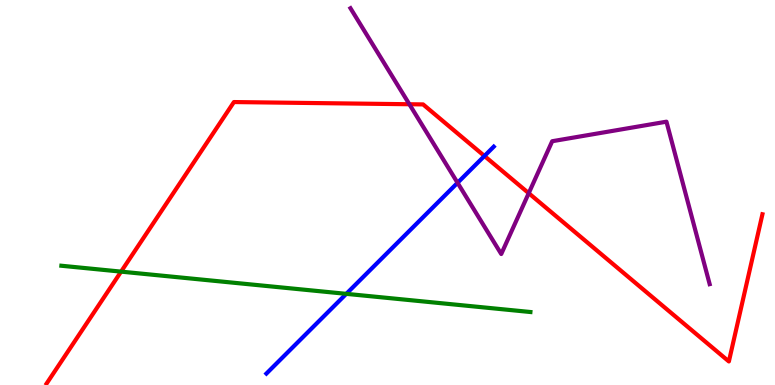[{'lines': ['blue', 'red'], 'intersections': [{'x': 6.25, 'y': 5.95}]}, {'lines': ['green', 'red'], 'intersections': [{'x': 1.56, 'y': 2.94}]}, {'lines': ['purple', 'red'], 'intersections': [{'x': 5.28, 'y': 7.29}, {'x': 6.82, 'y': 4.98}]}, {'lines': ['blue', 'green'], 'intersections': [{'x': 4.47, 'y': 2.37}]}, {'lines': ['blue', 'purple'], 'intersections': [{'x': 5.9, 'y': 5.25}]}, {'lines': ['green', 'purple'], 'intersections': []}]